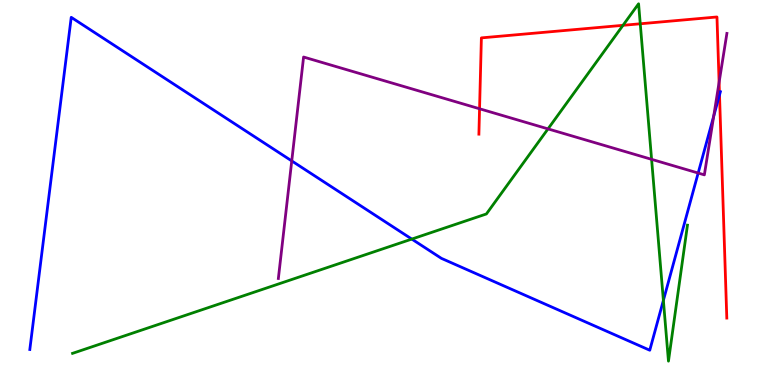[{'lines': ['blue', 'red'], 'intersections': [{'x': 9.28, 'y': 7.53}]}, {'lines': ['green', 'red'], 'intersections': [{'x': 8.04, 'y': 9.34}, {'x': 8.26, 'y': 9.38}]}, {'lines': ['purple', 'red'], 'intersections': [{'x': 6.19, 'y': 7.18}, {'x': 9.28, 'y': 7.86}]}, {'lines': ['blue', 'green'], 'intersections': [{'x': 5.31, 'y': 3.79}, {'x': 8.56, 'y': 2.2}]}, {'lines': ['blue', 'purple'], 'intersections': [{'x': 3.76, 'y': 5.82}, {'x': 9.01, 'y': 5.51}, {'x': 9.21, 'y': 6.98}]}, {'lines': ['green', 'purple'], 'intersections': [{'x': 7.07, 'y': 6.65}, {'x': 8.41, 'y': 5.86}]}]